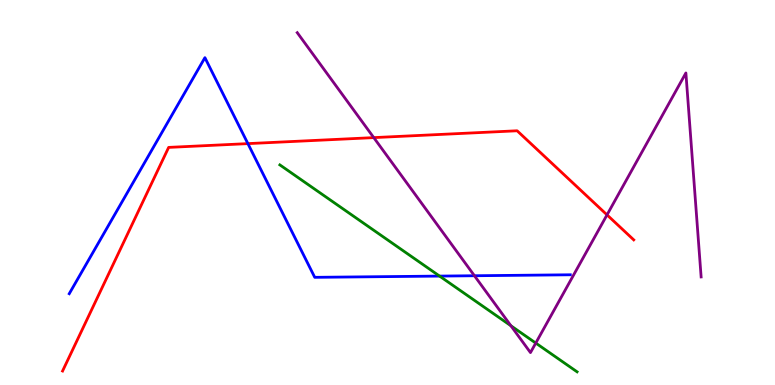[{'lines': ['blue', 'red'], 'intersections': [{'x': 3.2, 'y': 6.27}]}, {'lines': ['green', 'red'], 'intersections': []}, {'lines': ['purple', 'red'], 'intersections': [{'x': 4.82, 'y': 6.43}, {'x': 7.83, 'y': 4.42}]}, {'lines': ['blue', 'green'], 'intersections': [{'x': 5.67, 'y': 2.83}]}, {'lines': ['blue', 'purple'], 'intersections': [{'x': 6.12, 'y': 2.84}]}, {'lines': ['green', 'purple'], 'intersections': [{'x': 6.59, 'y': 1.54}, {'x': 6.91, 'y': 1.09}]}]